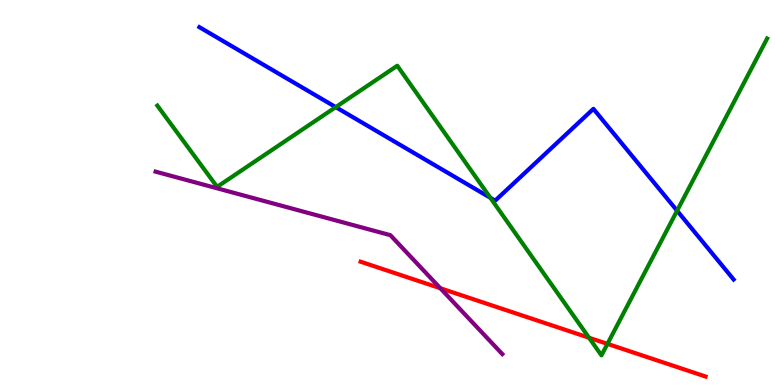[{'lines': ['blue', 'red'], 'intersections': []}, {'lines': ['green', 'red'], 'intersections': [{'x': 7.6, 'y': 1.23}, {'x': 7.84, 'y': 1.07}]}, {'lines': ['purple', 'red'], 'intersections': [{'x': 5.68, 'y': 2.51}]}, {'lines': ['blue', 'green'], 'intersections': [{'x': 4.33, 'y': 7.22}, {'x': 6.33, 'y': 4.86}, {'x': 8.74, 'y': 4.53}]}, {'lines': ['blue', 'purple'], 'intersections': []}, {'lines': ['green', 'purple'], 'intersections': []}]